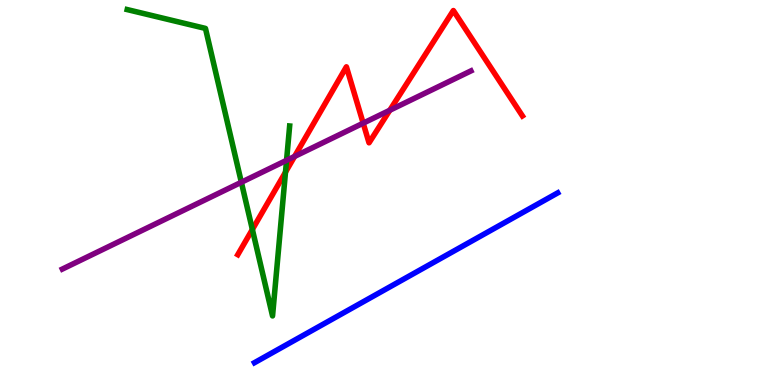[{'lines': ['blue', 'red'], 'intersections': []}, {'lines': ['green', 'red'], 'intersections': [{'x': 3.26, 'y': 4.04}, {'x': 3.68, 'y': 5.53}]}, {'lines': ['purple', 'red'], 'intersections': [{'x': 3.8, 'y': 5.94}, {'x': 4.69, 'y': 6.8}, {'x': 5.03, 'y': 7.14}]}, {'lines': ['blue', 'green'], 'intersections': []}, {'lines': ['blue', 'purple'], 'intersections': []}, {'lines': ['green', 'purple'], 'intersections': [{'x': 3.11, 'y': 5.27}, {'x': 3.7, 'y': 5.84}]}]